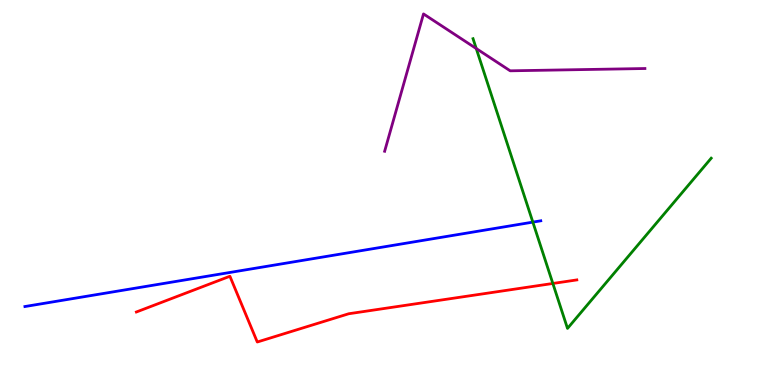[{'lines': ['blue', 'red'], 'intersections': []}, {'lines': ['green', 'red'], 'intersections': [{'x': 7.13, 'y': 2.64}]}, {'lines': ['purple', 'red'], 'intersections': []}, {'lines': ['blue', 'green'], 'intersections': [{'x': 6.88, 'y': 4.23}]}, {'lines': ['blue', 'purple'], 'intersections': []}, {'lines': ['green', 'purple'], 'intersections': [{'x': 6.15, 'y': 8.74}]}]